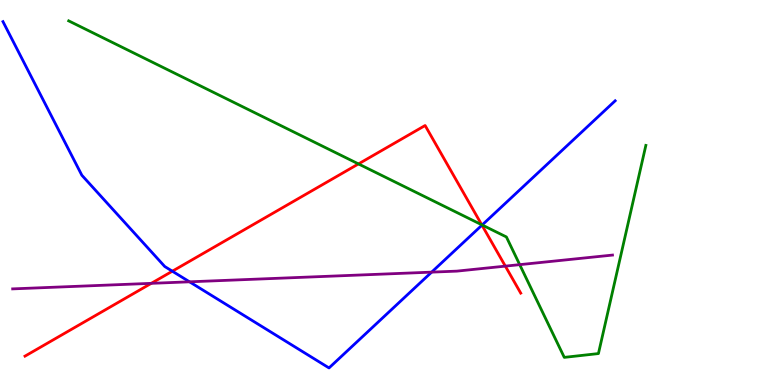[{'lines': ['blue', 'red'], 'intersections': [{'x': 2.22, 'y': 2.96}, {'x': 6.22, 'y': 4.15}]}, {'lines': ['green', 'red'], 'intersections': [{'x': 4.63, 'y': 5.74}, {'x': 6.22, 'y': 4.16}]}, {'lines': ['purple', 'red'], 'intersections': [{'x': 1.95, 'y': 2.64}, {'x': 6.52, 'y': 3.09}]}, {'lines': ['blue', 'green'], 'intersections': [{'x': 6.22, 'y': 4.16}]}, {'lines': ['blue', 'purple'], 'intersections': [{'x': 2.45, 'y': 2.68}, {'x': 5.57, 'y': 2.93}]}, {'lines': ['green', 'purple'], 'intersections': [{'x': 6.71, 'y': 3.13}]}]